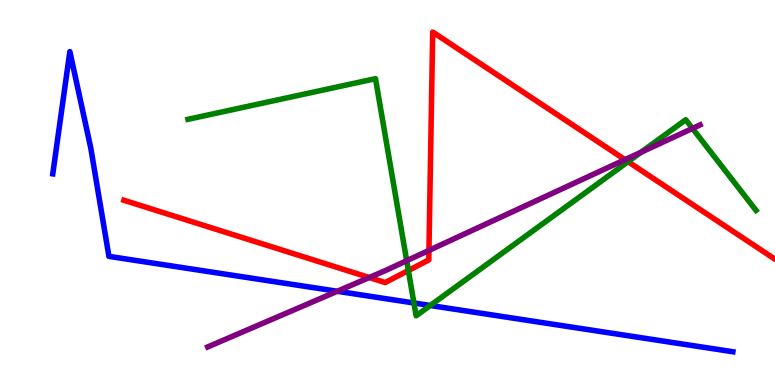[{'lines': ['blue', 'red'], 'intersections': []}, {'lines': ['green', 'red'], 'intersections': [{'x': 5.27, 'y': 2.97}, {'x': 8.1, 'y': 5.8}]}, {'lines': ['purple', 'red'], 'intersections': [{'x': 4.76, 'y': 2.79}, {'x': 5.53, 'y': 3.5}, {'x': 8.06, 'y': 5.85}]}, {'lines': ['blue', 'green'], 'intersections': [{'x': 5.34, 'y': 2.13}, {'x': 5.55, 'y': 2.07}]}, {'lines': ['blue', 'purple'], 'intersections': [{'x': 4.35, 'y': 2.43}]}, {'lines': ['green', 'purple'], 'intersections': [{'x': 5.25, 'y': 3.23}, {'x': 8.27, 'y': 6.05}, {'x': 8.94, 'y': 6.66}]}]